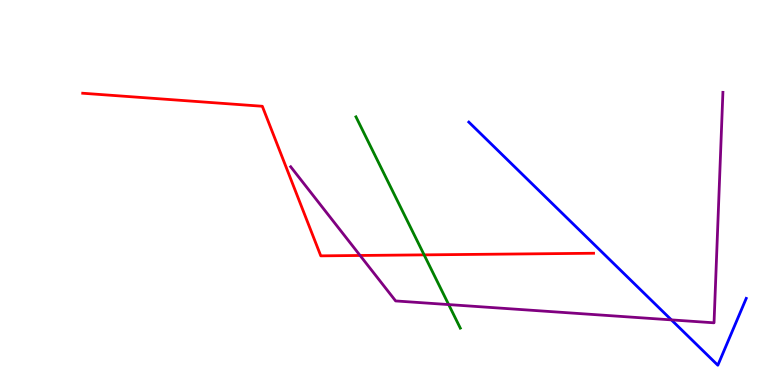[{'lines': ['blue', 'red'], 'intersections': []}, {'lines': ['green', 'red'], 'intersections': [{'x': 5.47, 'y': 3.38}]}, {'lines': ['purple', 'red'], 'intersections': [{'x': 4.65, 'y': 3.36}]}, {'lines': ['blue', 'green'], 'intersections': []}, {'lines': ['blue', 'purple'], 'intersections': [{'x': 8.66, 'y': 1.69}]}, {'lines': ['green', 'purple'], 'intersections': [{'x': 5.79, 'y': 2.09}]}]